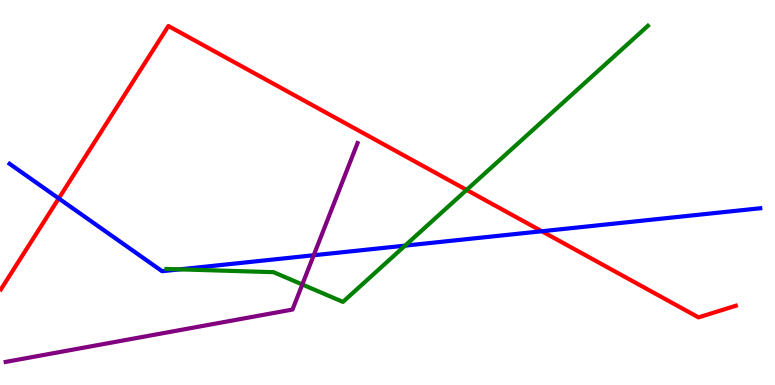[{'lines': ['blue', 'red'], 'intersections': [{'x': 0.758, 'y': 4.85}, {'x': 6.99, 'y': 3.99}]}, {'lines': ['green', 'red'], 'intersections': [{'x': 6.02, 'y': 5.07}]}, {'lines': ['purple', 'red'], 'intersections': []}, {'lines': ['blue', 'green'], 'intersections': [{'x': 2.32, 'y': 3.0}, {'x': 5.23, 'y': 3.62}]}, {'lines': ['blue', 'purple'], 'intersections': [{'x': 4.05, 'y': 3.37}]}, {'lines': ['green', 'purple'], 'intersections': [{'x': 3.9, 'y': 2.61}]}]